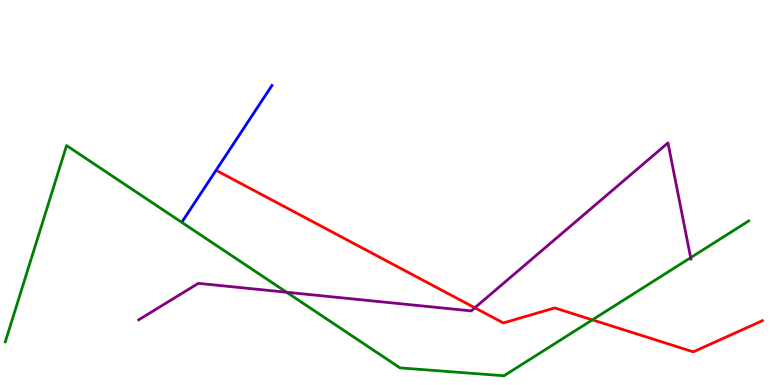[{'lines': ['blue', 'red'], 'intersections': []}, {'lines': ['green', 'red'], 'intersections': [{'x': 7.64, 'y': 1.69}]}, {'lines': ['purple', 'red'], 'intersections': [{'x': 6.13, 'y': 2.01}]}, {'lines': ['blue', 'green'], 'intersections': []}, {'lines': ['blue', 'purple'], 'intersections': []}, {'lines': ['green', 'purple'], 'intersections': [{'x': 3.7, 'y': 2.41}, {'x': 8.91, 'y': 3.31}]}]